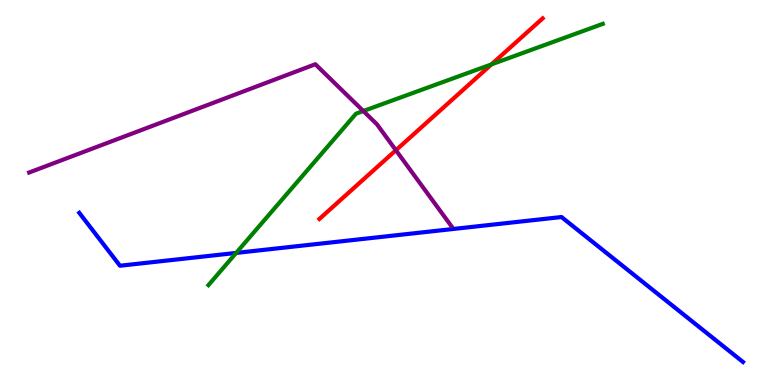[{'lines': ['blue', 'red'], 'intersections': []}, {'lines': ['green', 'red'], 'intersections': [{'x': 6.34, 'y': 8.33}]}, {'lines': ['purple', 'red'], 'intersections': [{'x': 5.11, 'y': 6.1}]}, {'lines': ['blue', 'green'], 'intersections': [{'x': 3.05, 'y': 3.43}]}, {'lines': ['blue', 'purple'], 'intersections': []}, {'lines': ['green', 'purple'], 'intersections': [{'x': 4.69, 'y': 7.12}]}]